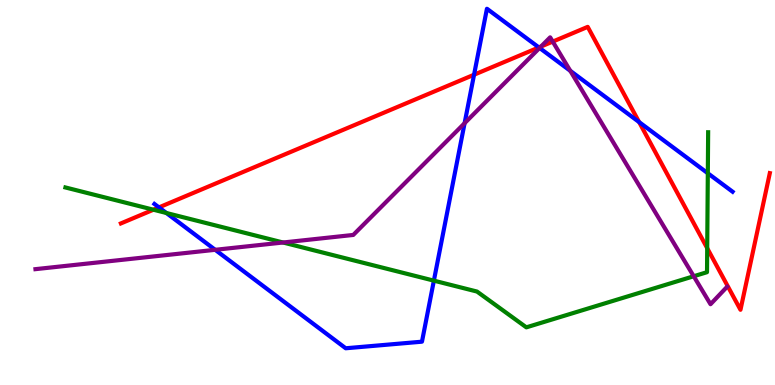[{'lines': ['blue', 'red'], 'intersections': [{'x': 2.05, 'y': 4.61}, {'x': 6.12, 'y': 8.06}, {'x': 6.95, 'y': 8.77}, {'x': 8.25, 'y': 6.83}]}, {'lines': ['green', 'red'], 'intersections': [{'x': 1.98, 'y': 4.55}, {'x': 9.13, 'y': 3.55}]}, {'lines': ['purple', 'red'], 'intersections': [{'x': 6.98, 'y': 8.79}, {'x': 7.13, 'y': 8.92}]}, {'lines': ['blue', 'green'], 'intersections': [{'x': 2.15, 'y': 4.47}, {'x': 5.6, 'y': 2.71}, {'x': 9.13, 'y': 5.5}]}, {'lines': ['blue', 'purple'], 'intersections': [{'x': 2.78, 'y': 3.51}, {'x': 5.99, 'y': 6.8}, {'x': 6.96, 'y': 8.75}, {'x': 7.36, 'y': 8.16}]}, {'lines': ['green', 'purple'], 'intersections': [{'x': 3.65, 'y': 3.7}, {'x': 8.95, 'y': 2.82}]}]